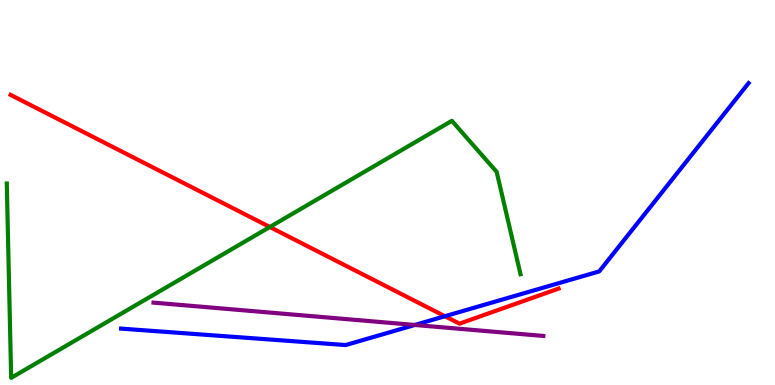[{'lines': ['blue', 'red'], 'intersections': [{'x': 5.74, 'y': 1.79}]}, {'lines': ['green', 'red'], 'intersections': [{'x': 3.48, 'y': 4.1}]}, {'lines': ['purple', 'red'], 'intersections': []}, {'lines': ['blue', 'green'], 'intersections': []}, {'lines': ['blue', 'purple'], 'intersections': [{'x': 5.35, 'y': 1.56}]}, {'lines': ['green', 'purple'], 'intersections': []}]